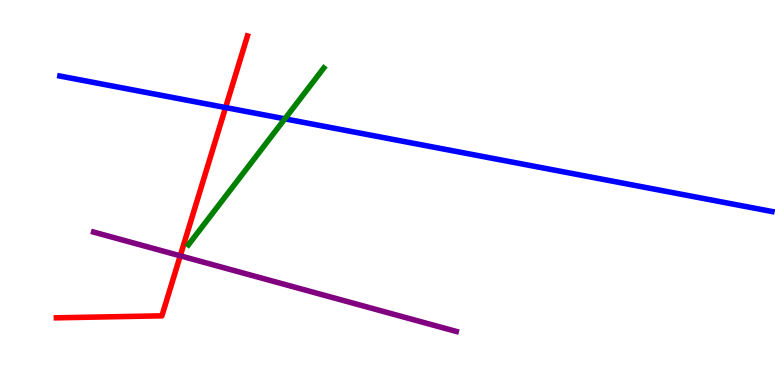[{'lines': ['blue', 'red'], 'intersections': [{'x': 2.91, 'y': 7.21}]}, {'lines': ['green', 'red'], 'intersections': []}, {'lines': ['purple', 'red'], 'intersections': [{'x': 2.33, 'y': 3.36}]}, {'lines': ['blue', 'green'], 'intersections': [{'x': 3.68, 'y': 6.91}]}, {'lines': ['blue', 'purple'], 'intersections': []}, {'lines': ['green', 'purple'], 'intersections': []}]